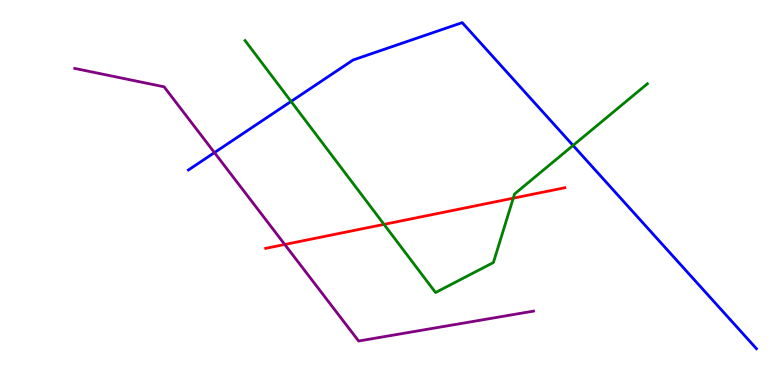[{'lines': ['blue', 'red'], 'intersections': []}, {'lines': ['green', 'red'], 'intersections': [{'x': 4.95, 'y': 4.17}, {'x': 6.62, 'y': 4.85}]}, {'lines': ['purple', 'red'], 'intersections': [{'x': 3.67, 'y': 3.65}]}, {'lines': ['blue', 'green'], 'intersections': [{'x': 3.76, 'y': 7.37}, {'x': 7.39, 'y': 6.22}]}, {'lines': ['blue', 'purple'], 'intersections': [{'x': 2.77, 'y': 6.04}]}, {'lines': ['green', 'purple'], 'intersections': []}]